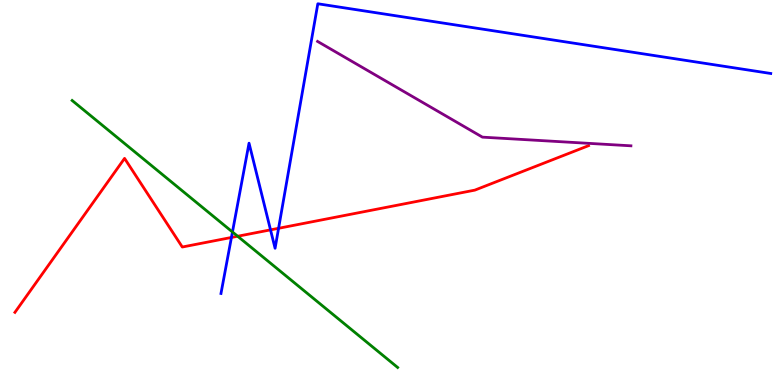[{'lines': ['blue', 'red'], 'intersections': [{'x': 2.99, 'y': 3.83}, {'x': 3.49, 'y': 4.03}, {'x': 3.59, 'y': 4.07}]}, {'lines': ['green', 'red'], 'intersections': [{'x': 3.07, 'y': 3.86}]}, {'lines': ['purple', 'red'], 'intersections': []}, {'lines': ['blue', 'green'], 'intersections': [{'x': 3.0, 'y': 3.97}]}, {'lines': ['blue', 'purple'], 'intersections': []}, {'lines': ['green', 'purple'], 'intersections': []}]